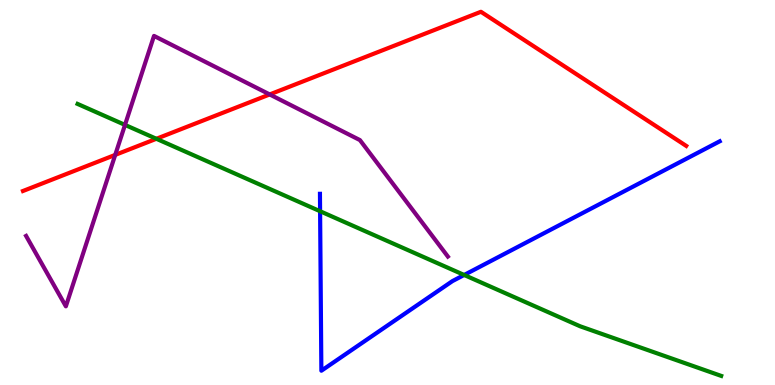[{'lines': ['blue', 'red'], 'intersections': []}, {'lines': ['green', 'red'], 'intersections': [{'x': 2.02, 'y': 6.4}]}, {'lines': ['purple', 'red'], 'intersections': [{'x': 1.49, 'y': 5.98}, {'x': 3.48, 'y': 7.55}]}, {'lines': ['blue', 'green'], 'intersections': [{'x': 4.13, 'y': 4.51}, {'x': 5.99, 'y': 2.86}]}, {'lines': ['blue', 'purple'], 'intersections': []}, {'lines': ['green', 'purple'], 'intersections': [{'x': 1.61, 'y': 6.76}]}]